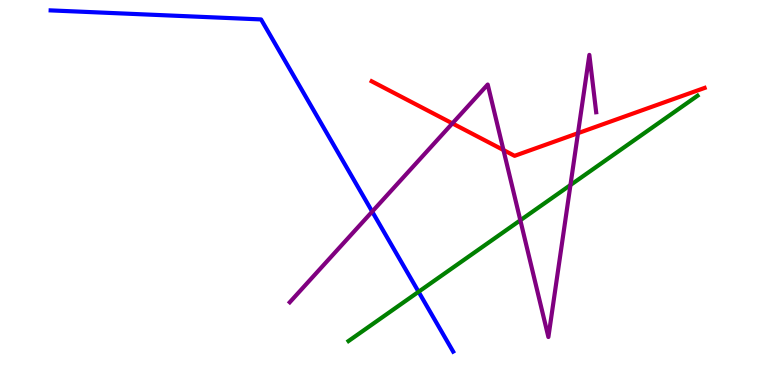[{'lines': ['blue', 'red'], 'intersections': []}, {'lines': ['green', 'red'], 'intersections': []}, {'lines': ['purple', 'red'], 'intersections': [{'x': 5.84, 'y': 6.79}, {'x': 6.5, 'y': 6.1}, {'x': 7.46, 'y': 6.54}]}, {'lines': ['blue', 'green'], 'intersections': [{'x': 5.4, 'y': 2.42}]}, {'lines': ['blue', 'purple'], 'intersections': [{'x': 4.8, 'y': 4.5}]}, {'lines': ['green', 'purple'], 'intersections': [{'x': 6.71, 'y': 4.28}, {'x': 7.36, 'y': 5.19}]}]